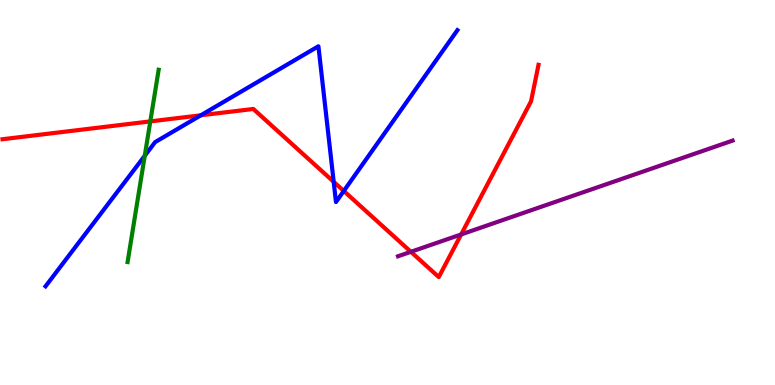[{'lines': ['blue', 'red'], 'intersections': [{'x': 2.59, 'y': 7.01}, {'x': 4.31, 'y': 5.28}, {'x': 4.44, 'y': 5.04}]}, {'lines': ['green', 'red'], 'intersections': [{'x': 1.94, 'y': 6.85}]}, {'lines': ['purple', 'red'], 'intersections': [{'x': 5.3, 'y': 3.46}, {'x': 5.95, 'y': 3.91}]}, {'lines': ['blue', 'green'], 'intersections': [{'x': 1.87, 'y': 5.95}]}, {'lines': ['blue', 'purple'], 'intersections': []}, {'lines': ['green', 'purple'], 'intersections': []}]